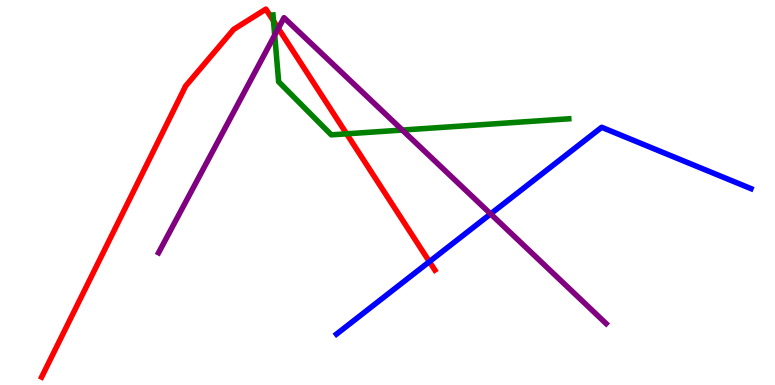[{'lines': ['blue', 'red'], 'intersections': [{'x': 5.54, 'y': 3.2}]}, {'lines': ['green', 'red'], 'intersections': [{'x': 3.53, 'y': 9.46}, {'x': 4.47, 'y': 6.52}]}, {'lines': ['purple', 'red'], 'intersections': [{'x': 3.59, 'y': 9.26}]}, {'lines': ['blue', 'green'], 'intersections': []}, {'lines': ['blue', 'purple'], 'intersections': [{'x': 6.33, 'y': 4.44}]}, {'lines': ['green', 'purple'], 'intersections': [{'x': 3.54, 'y': 9.09}, {'x': 5.19, 'y': 6.62}]}]